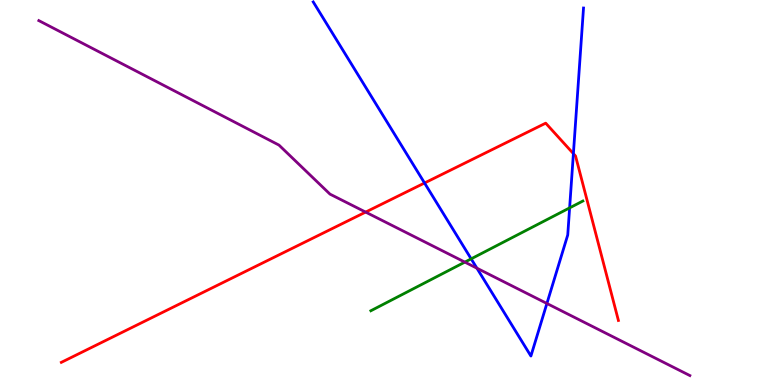[{'lines': ['blue', 'red'], 'intersections': [{'x': 5.48, 'y': 5.25}, {'x': 7.4, 'y': 6.01}]}, {'lines': ['green', 'red'], 'intersections': []}, {'lines': ['purple', 'red'], 'intersections': [{'x': 4.72, 'y': 4.49}]}, {'lines': ['blue', 'green'], 'intersections': [{'x': 6.08, 'y': 3.28}, {'x': 7.35, 'y': 4.6}]}, {'lines': ['blue', 'purple'], 'intersections': [{'x': 6.15, 'y': 3.03}, {'x': 7.06, 'y': 2.12}]}, {'lines': ['green', 'purple'], 'intersections': [{'x': 6.0, 'y': 3.19}]}]